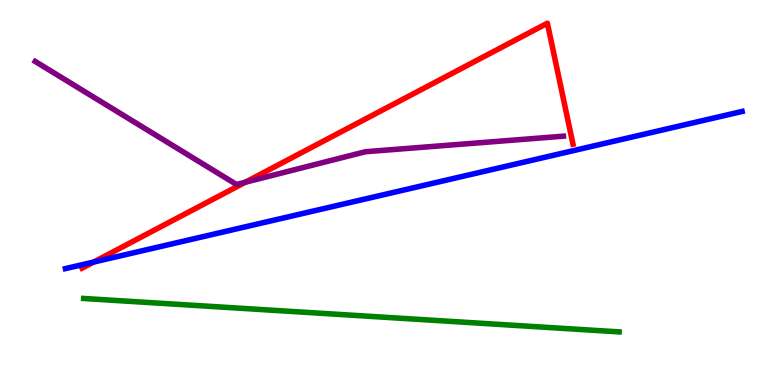[{'lines': ['blue', 'red'], 'intersections': [{'x': 1.21, 'y': 3.19}]}, {'lines': ['green', 'red'], 'intersections': []}, {'lines': ['purple', 'red'], 'intersections': [{'x': 3.17, 'y': 5.27}]}, {'lines': ['blue', 'green'], 'intersections': []}, {'lines': ['blue', 'purple'], 'intersections': []}, {'lines': ['green', 'purple'], 'intersections': []}]